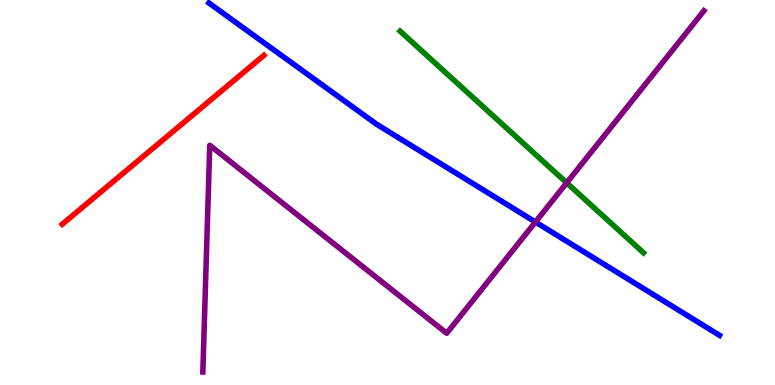[{'lines': ['blue', 'red'], 'intersections': []}, {'lines': ['green', 'red'], 'intersections': []}, {'lines': ['purple', 'red'], 'intersections': []}, {'lines': ['blue', 'green'], 'intersections': []}, {'lines': ['blue', 'purple'], 'intersections': [{'x': 6.91, 'y': 4.23}]}, {'lines': ['green', 'purple'], 'intersections': [{'x': 7.31, 'y': 5.25}]}]